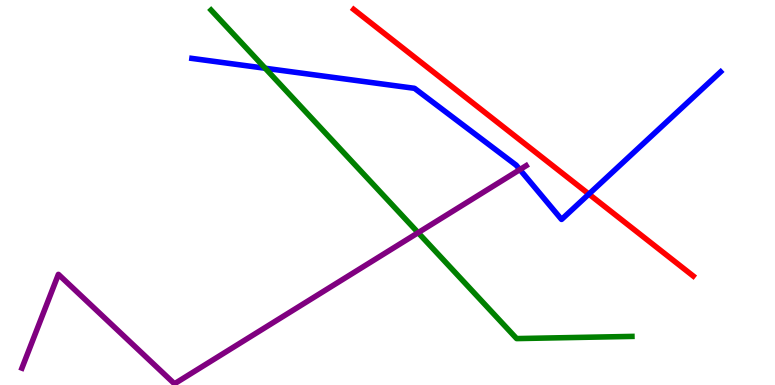[{'lines': ['blue', 'red'], 'intersections': [{'x': 7.6, 'y': 4.96}]}, {'lines': ['green', 'red'], 'intersections': []}, {'lines': ['purple', 'red'], 'intersections': []}, {'lines': ['blue', 'green'], 'intersections': [{'x': 3.42, 'y': 8.23}]}, {'lines': ['blue', 'purple'], 'intersections': [{'x': 6.71, 'y': 5.59}]}, {'lines': ['green', 'purple'], 'intersections': [{'x': 5.4, 'y': 3.96}]}]